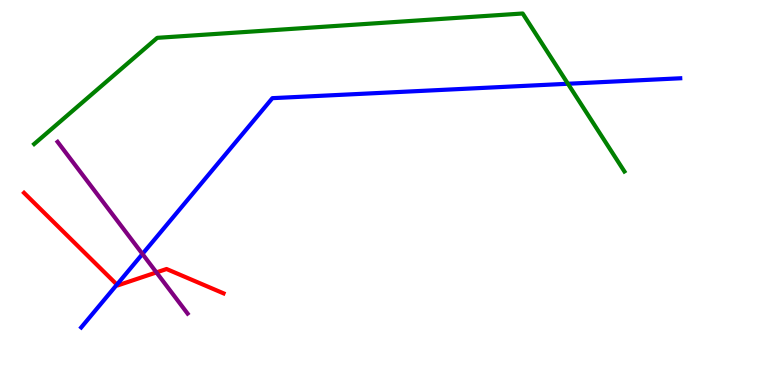[{'lines': ['blue', 'red'], 'intersections': [{'x': 1.51, 'y': 2.61}]}, {'lines': ['green', 'red'], 'intersections': []}, {'lines': ['purple', 'red'], 'intersections': [{'x': 2.02, 'y': 2.92}]}, {'lines': ['blue', 'green'], 'intersections': [{'x': 7.33, 'y': 7.82}]}, {'lines': ['blue', 'purple'], 'intersections': [{'x': 1.84, 'y': 3.4}]}, {'lines': ['green', 'purple'], 'intersections': []}]